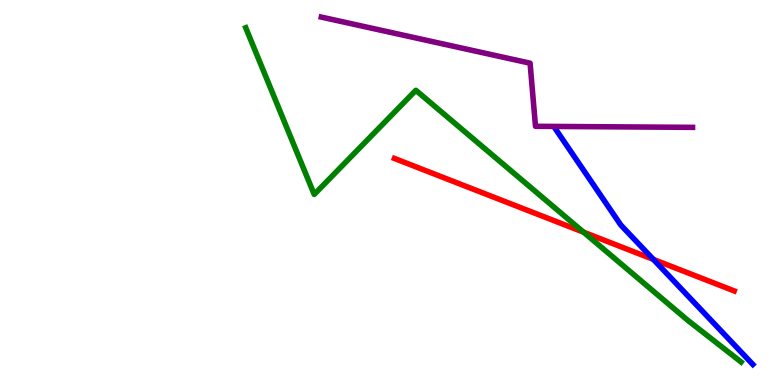[{'lines': ['blue', 'red'], 'intersections': [{'x': 8.43, 'y': 3.26}]}, {'lines': ['green', 'red'], 'intersections': [{'x': 7.53, 'y': 3.97}]}, {'lines': ['purple', 'red'], 'intersections': []}, {'lines': ['blue', 'green'], 'intersections': []}, {'lines': ['blue', 'purple'], 'intersections': []}, {'lines': ['green', 'purple'], 'intersections': []}]